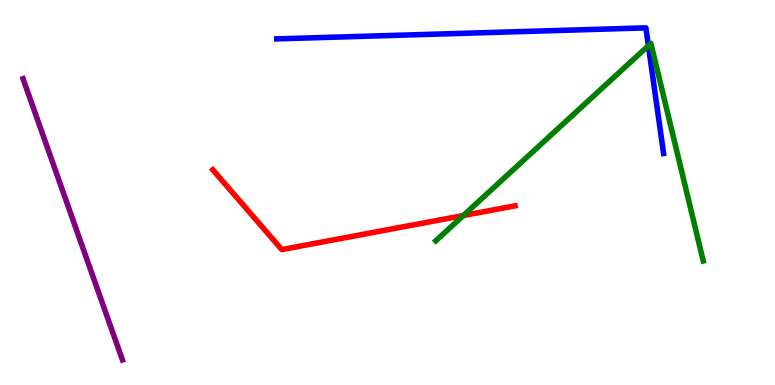[{'lines': ['blue', 'red'], 'intersections': []}, {'lines': ['green', 'red'], 'intersections': [{'x': 5.98, 'y': 4.4}]}, {'lines': ['purple', 'red'], 'intersections': []}, {'lines': ['blue', 'green'], 'intersections': [{'x': 8.37, 'y': 8.81}]}, {'lines': ['blue', 'purple'], 'intersections': []}, {'lines': ['green', 'purple'], 'intersections': []}]